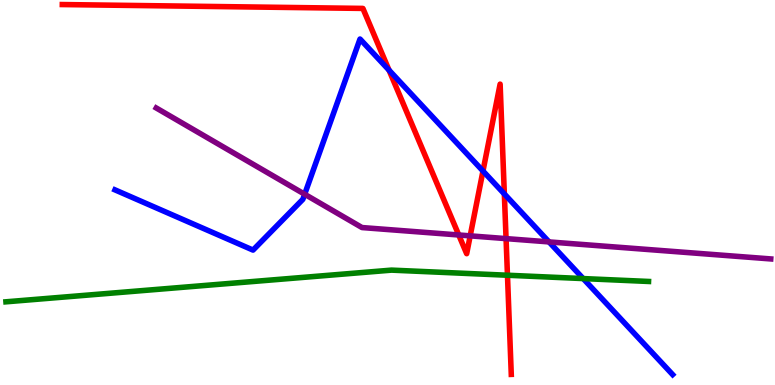[{'lines': ['blue', 'red'], 'intersections': [{'x': 5.02, 'y': 8.18}, {'x': 6.23, 'y': 5.56}, {'x': 6.51, 'y': 4.96}]}, {'lines': ['green', 'red'], 'intersections': [{'x': 6.55, 'y': 2.85}]}, {'lines': ['purple', 'red'], 'intersections': [{'x': 5.92, 'y': 3.9}, {'x': 6.07, 'y': 3.87}, {'x': 6.53, 'y': 3.8}]}, {'lines': ['blue', 'green'], 'intersections': [{'x': 7.53, 'y': 2.76}]}, {'lines': ['blue', 'purple'], 'intersections': [{'x': 3.93, 'y': 4.95}, {'x': 7.08, 'y': 3.72}]}, {'lines': ['green', 'purple'], 'intersections': []}]